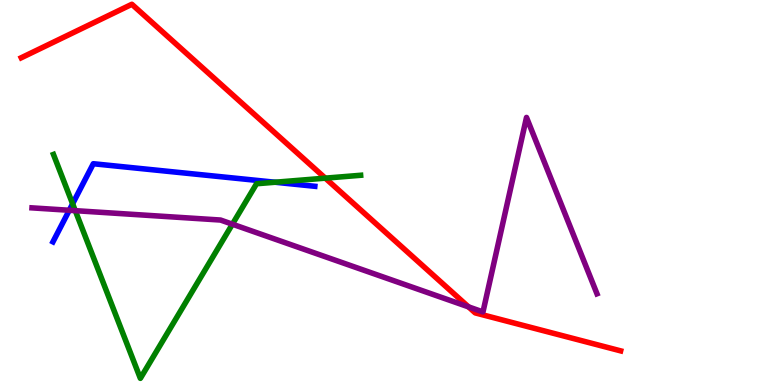[{'lines': ['blue', 'red'], 'intersections': []}, {'lines': ['green', 'red'], 'intersections': [{'x': 4.2, 'y': 5.37}]}, {'lines': ['purple', 'red'], 'intersections': [{'x': 6.05, 'y': 2.03}]}, {'lines': ['blue', 'green'], 'intersections': [{'x': 0.937, 'y': 4.71}, {'x': 3.55, 'y': 5.27}]}, {'lines': ['blue', 'purple'], 'intersections': [{'x': 0.894, 'y': 4.54}]}, {'lines': ['green', 'purple'], 'intersections': [{'x': 0.971, 'y': 4.53}, {'x': 3.0, 'y': 4.18}]}]